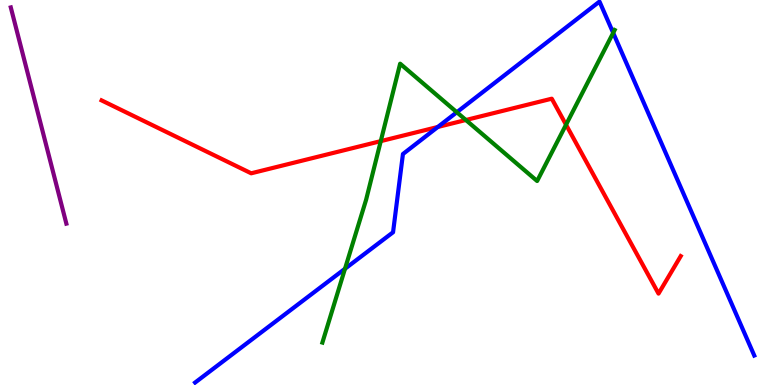[{'lines': ['blue', 'red'], 'intersections': [{'x': 5.65, 'y': 6.7}]}, {'lines': ['green', 'red'], 'intersections': [{'x': 4.91, 'y': 6.33}, {'x': 6.01, 'y': 6.88}, {'x': 7.3, 'y': 6.76}]}, {'lines': ['purple', 'red'], 'intersections': []}, {'lines': ['blue', 'green'], 'intersections': [{'x': 4.45, 'y': 3.02}, {'x': 5.89, 'y': 7.08}, {'x': 7.91, 'y': 9.15}]}, {'lines': ['blue', 'purple'], 'intersections': []}, {'lines': ['green', 'purple'], 'intersections': []}]